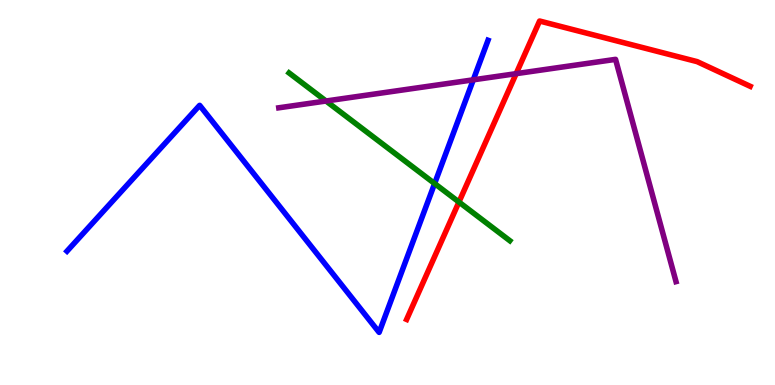[{'lines': ['blue', 'red'], 'intersections': []}, {'lines': ['green', 'red'], 'intersections': [{'x': 5.92, 'y': 4.75}]}, {'lines': ['purple', 'red'], 'intersections': [{'x': 6.66, 'y': 8.09}]}, {'lines': ['blue', 'green'], 'intersections': [{'x': 5.61, 'y': 5.23}]}, {'lines': ['blue', 'purple'], 'intersections': [{'x': 6.11, 'y': 7.93}]}, {'lines': ['green', 'purple'], 'intersections': [{'x': 4.21, 'y': 7.38}]}]